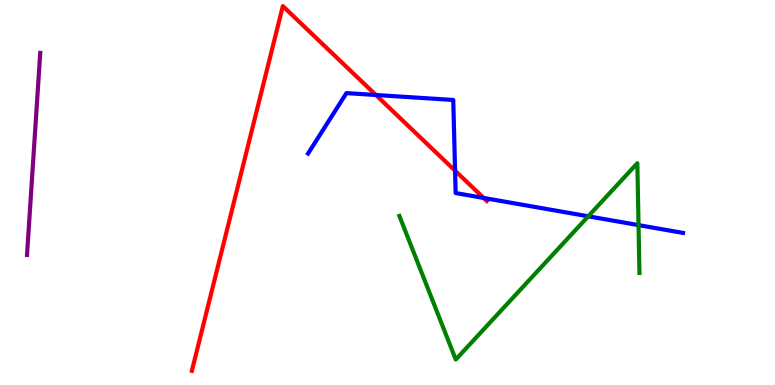[{'lines': ['blue', 'red'], 'intersections': [{'x': 4.85, 'y': 7.53}, {'x': 5.87, 'y': 5.57}, {'x': 6.24, 'y': 4.86}]}, {'lines': ['green', 'red'], 'intersections': []}, {'lines': ['purple', 'red'], 'intersections': []}, {'lines': ['blue', 'green'], 'intersections': [{'x': 7.59, 'y': 4.38}, {'x': 8.24, 'y': 4.15}]}, {'lines': ['blue', 'purple'], 'intersections': []}, {'lines': ['green', 'purple'], 'intersections': []}]